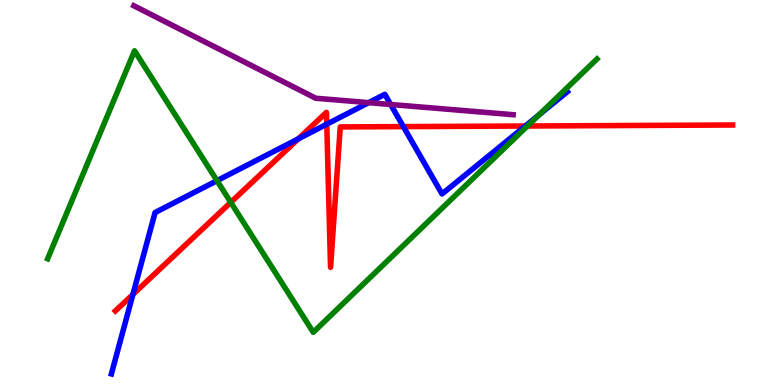[{'lines': ['blue', 'red'], 'intersections': [{'x': 1.71, 'y': 2.35}, {'x': 3.85, 'y': 6.39}, {'x': 4.22, 'y': 6.77}, {'x': 5.2, 'y': 6.71}, {'x': 6.78, 'y': 6.73}]}, {'lines': ['green', 'red'], 'intersections': [{'x': 2.98, 'y': 4.74}, {'x': 6.81, 'y': 6.73}]}, {'lines': ['purple', 'red'], 'intersections': []}, {'lines': ['blue', 'green'], 'intersections': [{'x': 2.8, 'y': 5.31}, {'x': 6.95, 'y': 7.01}]}, {'lines': ['blue', 'purple'], 'intersections': [{'x': 4.76, 'y': 7.33}, {'x': 5.04, 'y': 7.29}]}, {'lines': ['green', 'purple'], 'intersections': []}]